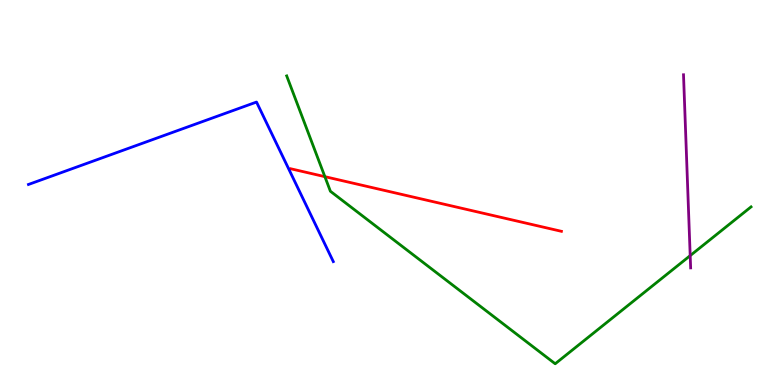[{'lines': ['blue', 'red'], 'intersections': []}, {'lines': ['green', 'red'], 'intersections': [{'x': 4.19, 'y': 5.41}]}, {'lines': ['purple', 'red'], 'intersections': []}, {'lines': ['blue', 'green'], 'intersections': []}, {'lines': ['blue', 'purple'], 'intersections': []}, {'lines': ['green', 'purple'], 'intersections': [{'x': 8.91, 'y': 3.36}]}]